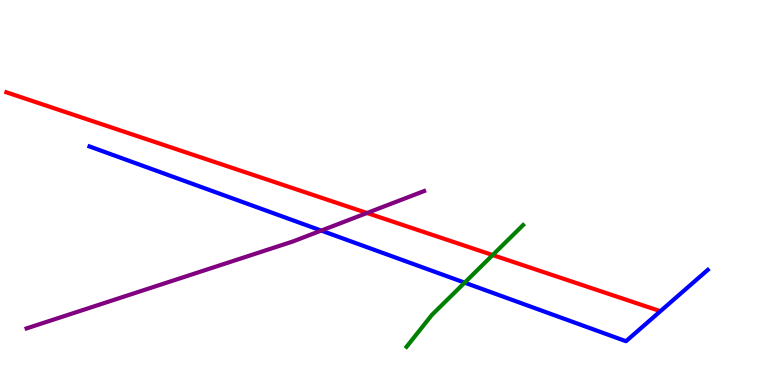[{'lines': ['blue', 'red'], 'intersections': []}, {'lines': ['green', 'red'], 'intersections': [{'x': 6.36, 'y': 3.38}]}, {'lines': ['purple', 'red'], 'intersections': [{'x': 4.74, 'y': 4.47}]}, {'lines': ['blue', 'green'], 'intersections': [{'x': 6.0, 'y': 2.66}]}, {'lines': ['blue', 'purple'], 'intersections': [{'x': 4.14, 'y': 4.01}]}, {'lines': ['green', 'purple'], 'intersections': []}]